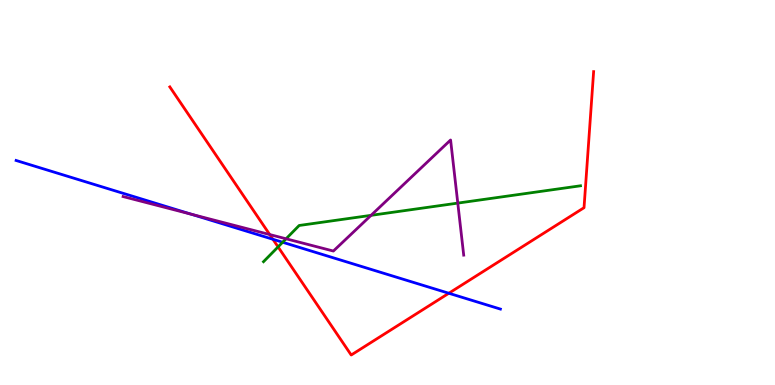[{'lines': ['blue', 'red'], 'intersections': [{'x': 3.52, 'y': 3.79}, {'x': 5.79, 'y': 2.38}]}, {'lines': ['green', 'red'], 'intersections': [{'x': 3.59, 'y': 3.59}]}, {'lines': ['purple', 'red'], 'intersections': [{'x': 3.48, 'y': 3.91}]}, {'lines': ['blue', 'green'], 'intersections': [{'x': 3.65, 'y': 3.71}]}, {'lines': ['blue', 'purple'], 'intersections': [{'x': 2.47, 'y': 4.44}]}, {'lines': ['green', 'purple'], 'intersections': [{'x': 3.69, 'y': 3.8}, {'x': 4.79, 'y': 4.41}, {'x': 5.91, 'y': 4.72}]}]